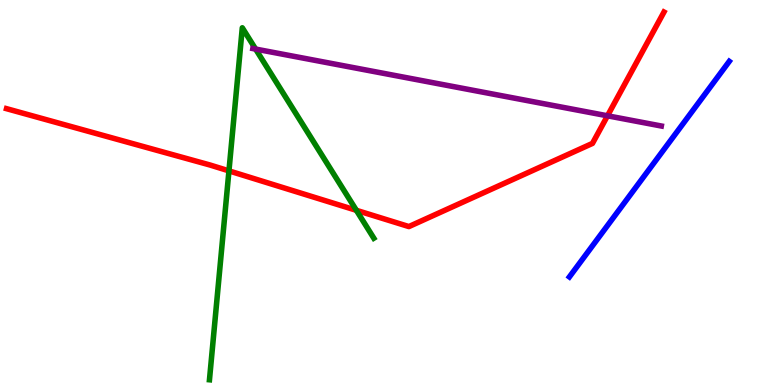[{'lines': ['blue', 'red'], 'intersections': []}, {'lines': ['green', 'red'], 'intersections': [{'x': 2.95, 'y': 5.56}, {'x': 4.6, 'y': 4.54}]}, {'lines': ['purple', 'red'], 'intersections': [{'x': 7.84, 'y': 6.99}]}, {'lines': ['blue', 'green'], 'intersections': []}, {'lines': ['blue', 'purple'], 'intersections': []}, {'lines': ['green', 'purple'], 'intersections': [{'x': 3.3, 'y': 8.73}]}]